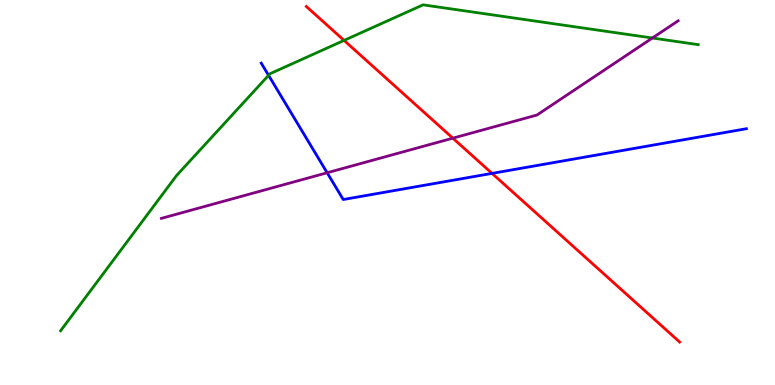[{'lines': ['blue', 'red'], 'intersections': [{'x': 6.35, 'y': 5.5}]}, {'lines': ['green', 'red'], 'intersections': [{'x': 4.44, 'y': 8.95}]}, {'lines': ['purple', 'red'], 'intersections': [{'x': 5.84, 'y': 6.41}]}, {'lines': ['blue', 'green'], 'intersections': [{'x': 3.47, 'y': 8.04}]}, {'lines': ['blue', 'purple'], 'intersections': [{'x': 4.22, 'y': 5.51}]}, {'lines': ['green', 'purple'], 'intersections': [{'x': 8.42, 'y': 9.01}]}]